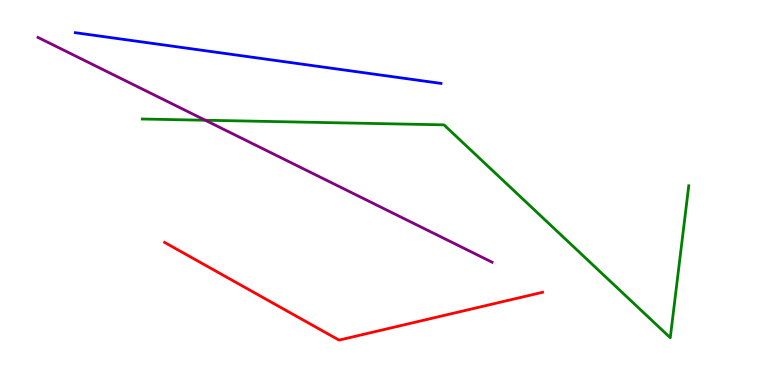[{'lines': ['blue', 'red'], 'intersections': []}, {'lines': ['green', 'red'], 'intersections': []}, {'lines': ['purple', 'red'], 'intersections': []}, {'lines': ['blue', 'green'], 'intersections': []}, {'lines': ['blue', 'purple'], 'intersections': []}, {'lines': ['green', 'purple'], 'intersections': [{'x': 2.65, 'y': 6.88}]}]